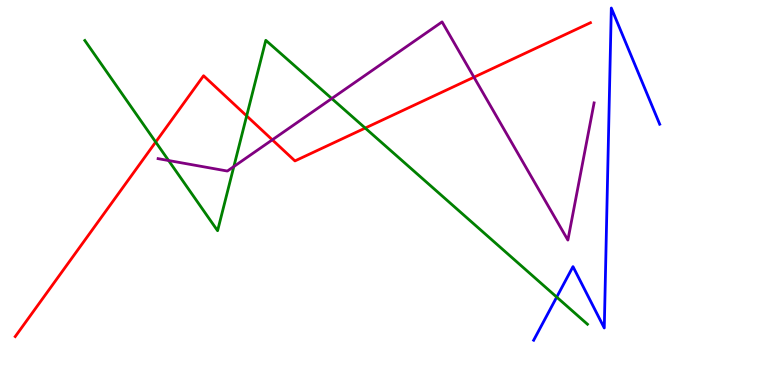[{'lines': ['blue', 'red'], 'intersections': []}, {'lines': ['green', 'red'], 'intersections': [{'x': 2.01, 'y': 6.31}, {'x': 3.18, 'y': 6.99}, {'x': 4.71, 'y': 6.67}]}, {'lines': ['purple', 'red'], 'intersections': [{'x': 3.51, 'y': 6.37}, {'x': 6.12, 'y': 7.99}]}, {'lines': ['blue', 'green'], 'intersections': [{'x': 7.18, 'y': 2.28}]}, {'lines': ['blue', 'purple'], 'intersections': []}, {'lines': ['green', 'purple'], 'intersections': [{'x': 2.18, 'y': 5.83}, {'x': 3.02, 'y': 5.67}, {'x': 4.28, 'y': 7.44}]}]